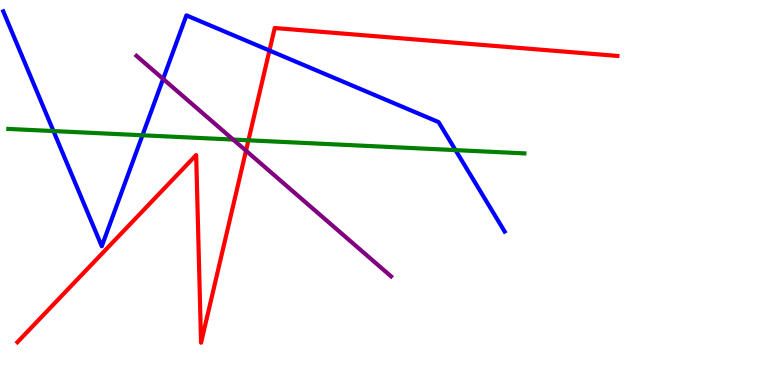[{'lines': ['blue', 'red'], 'intersections': [{'x': 3.48, 'y': 8.69}]}, {'lines': ['green', 'red'], 'intersections': [{'x': 3.21, 'y': 6.36}]}, {'lines': ['purple', 'red'], 'intersections': [{'x': 3.17, 'y': 6.09}]}, {'lines': ['blue', 'green'], 'intersections': [{'x': 0.69, 'y': 6.6}, {'x': 1.84, 'y': 6.49}, {'x': 5.88, 'y': 6.1}]}, {'lines': ['blue', 'purple'], 'intersections': [{'x': 2.1, 'y': 7.95}]}, {'lines': ['green', 'purple'], 'intersections': [{'x': 3.01, 'y': 6.37}]}]